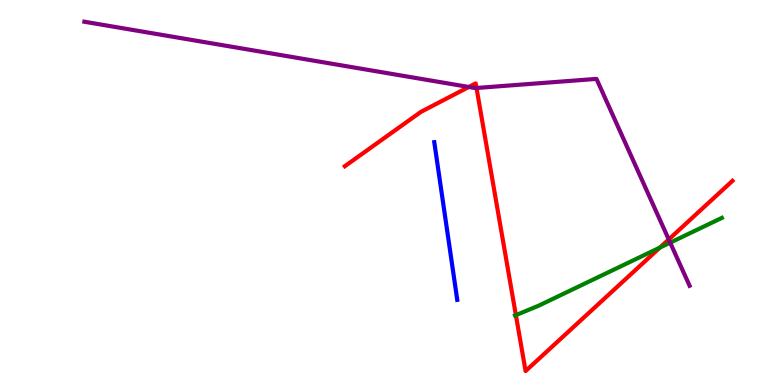[{'lines': ['blue', 'red'], 'intersections': []}, {'lines': ['green', 'red'], 'intersections': [{'x': 6.66, 'y': 1.81}, {'x': 8.51, 'y': 3.57}]}, {'lines': ['purple', 'red'], 'intersections': [{'x': 6.05, 'y': 7.74}, {'x': 6.15, 'y': 7.71}, {'x': 8.63, 'y': 3.78}]}, {'lines': ['blue', 'green'], 'intersections': []}, {'lines': ['blue', 'purple'], 'intersections': []}, {'lines': ['green', 'purple'], 'intersections': [{'x': 8.65, 'y': 3.7}]}]